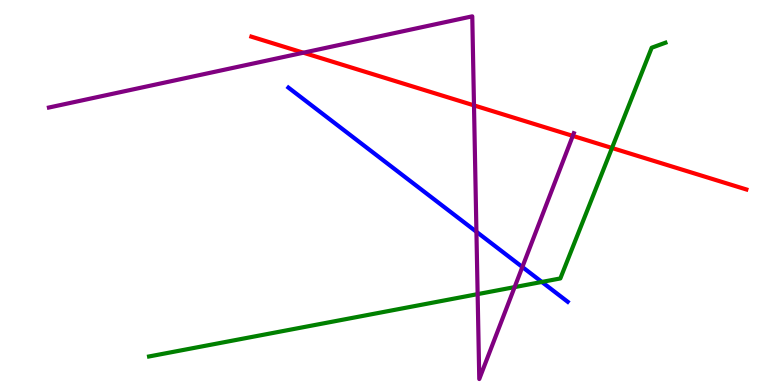[{'lines': ['blue', 'red'], 'intersections': []}, {'lines': ['green', 'red'], 'intersections': [{'x': 7.9, 'y': 6.16}]}, {'lines': ['purple', 'red'], 'intersections': [{'x': 3.91, 'y': 8.63}, {'x': 6.12, 'y': 7.26}, {'x': 7.39, 'y': 6.47}]}, {'lines': ['blue', 'green'], 'intersections': [{'x': 6.99, 'y': 2.68}]}, {'lines': ['blue', 'purple'], 'intersections': [{'x': 6.15, 'y': 3.98}, {'x': 6.74, 'y': 3.06}]}, {'lines': ['green', 'purple'], 'intersections': [{'x': 6.16, 'y': 2.36}, {'x': 6.64, 'y': 2.54}]}]